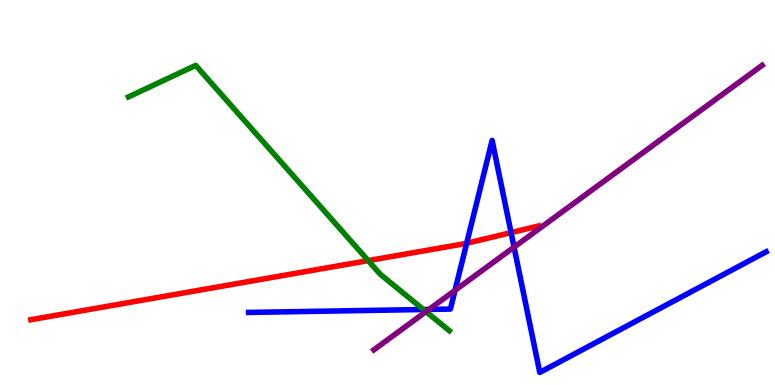[{'lines': ['blue', 'red'], 'intersections': [{'x': 6.02, 'y': 3.68}, {'x': 6.59, 'y': 3.96}]}, {'lines': ['green', 'red'], 'intersections': [{'x': 4.75, 'y': 3.23}]}, {'lines': ['purple', 'red'], 'intersections': []}, {'lines': ['blue', 'green'], 'intersections': [{'x': 5.46, 'y': 1.96}]}, {'lines': ['blue', 'purple'], 'intersections': [{'x': 5.54, 'y': 1.96}, {'x': 5.87, 'y': 2.46}, {'x': 6.63, 'y': 3.58}]}, {'lines': ['green', 'purple'], 'intersections': [{'x': 5.5, 'y': 1.91}]}]